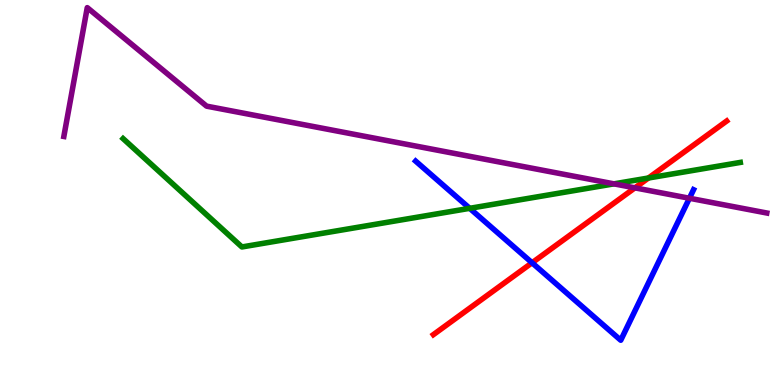[{'lines': ['blue', 'red'], 'intersections': [{'x': 6.87, 'y': 3.17}]}, {'lines': ['green', 'red'], 'intersections': [{'x': 8.37, 'y': 5.38}]}, {'lines': ['purple', 'red'], 'intersections': [{'x': 8.19, 'y': 5.12}]}, {'lines': ['blue', 'green'], 'intersections': [{'x': 6.06, 'y': 4.59}]}, {'lines': ['blue', 'purple'], 'intersections': [{'x': 8.9, 'y': 4.85}]}, {'lines': ['green', 'purple'], 'intersections': [{'x': 7.92, 'y': 5.22}]}]